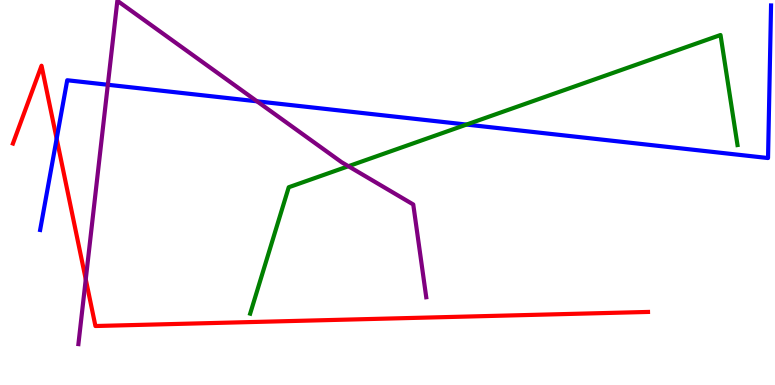[{'lines': ['blue', 'red'], 'intersections': [{'x': 0.731, 'y': 6.4}]}, {'lines': ['green', 'red'], 'intersections': []}, {'lines': ['purple', 'red'], 'intersections': [{'x': 1.11, 'y': 2.75}]}, {'lines': ['blue', 'green'], 'intersections': [{'x': 6.02, 'y': 6.76}]}, {'lines': ['blue', 'purple'], 'intersections': [{'x': 1.39, 'y': 7.8}, {'x': 3.32, 'y': 7.37}]}, {'lines': ['green', 'purple'], 'intersections': [{'x': 4.5, 'y': 5.68}]}]